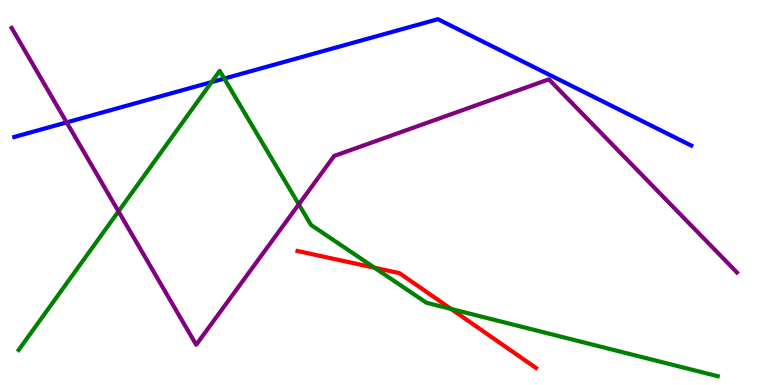[{'lines': ['blue', 'red'], 'intersections': []}, {'lines': ['green', 'red'], 'intersections': [{'x': 4.83, 'y': 3.05}, {'x': 5.82, 'y': 1.98}]}, {'lines': ['purple', 'red'], 'intersections': []}, {'lines': ['blue', 'green'], 'intersections': [{'x': 2.73, 'y': 7.87}, {'x': 2.89, 'y': 7.96}]}, {'lines': ['blue', 'purple'], 'intersections': [{'x': 0.86, 'y': 6.82}]}, {'lines': ['green', 'purple'], 'intersections': [{'x': 1.53, 'y': 4.51}, {'x': 3.86, 'y': 4.69}]}]